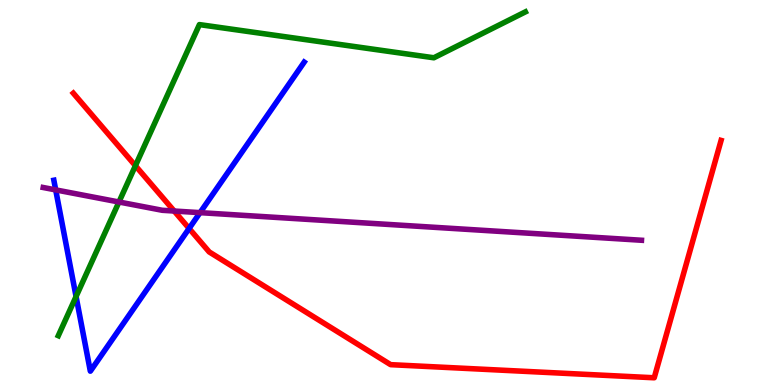[{'lines': ['blue', 'red'], 'intersections': [{'x': 2.44, 'y': 4.07}]}, {'lines': ['green', 'red'], 'intersections': [{'x': 1.75, 'y': 5.7}]}, {'lines': ['purple', 'red'], 'intersections': [{'x': 2.25, 'y': 4.52}]}, {'lines': ['blue', 'green'], 'intersections': [{'x': 0.982, 'y': 2.3}]}, {'lines': ['blue', 'purple'], 'intersections': [{'x': 0.719, 'y': 5.07}, {'x': 2.58, 'y': 4.48}]}, {'lines': ['green', 'purple'], 'intersections': [{'x': 1.53, 'y': 4.75}]}]